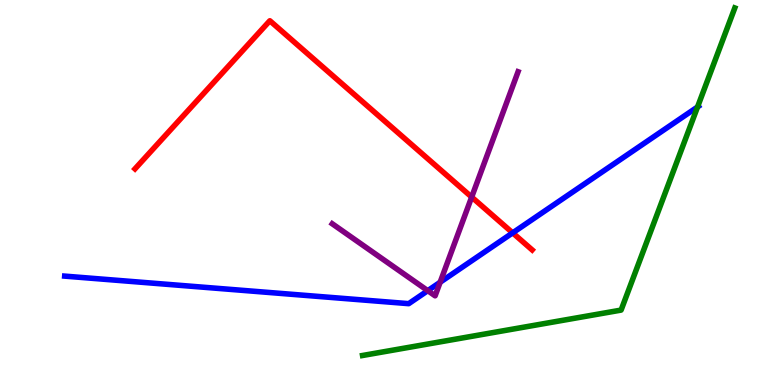[{'lines': ['blue', 'red'], 'intersections': [{'x': 6.61, 'y': 3.95}]}, {'lines': ['green', 'red'], 'intersections': []}, {'lines': ['purple', 'red'], 'intersections': [{'x': 6.09, 'y': 4.88}]}, {'lines': ['blue', 'green'], 'intersections': [{'x': 9.0, 'y': 7.22}]}, {'lines': ['blue', 'purple'], 'intersections': [{'x': 5.52, 'y': 2.45}, {'x': 5.68, 'y': 2.67}]}, {'lines': ['green', 'purple'], 'intersections': []}]